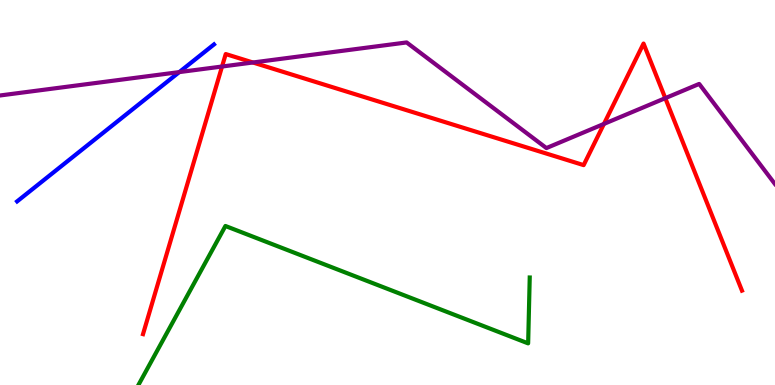[{'lines': ['blue', 'red'], 'intersections': []}, {'lines': ['green', 'red'], 'intersections': []}, {'lines': ['purple', 'red'], 'intersections': [{'x': 2.87, 'y': 8.27}, {'x': 3.26, 'y': 8.38}, {'x': 7.79, 'y': 6.78}, {'x': 8.58, 'y': 7.45}]}, {'lines': ['blue', 'green'], 'intersections': []}, {'lines': ['blue', 'purple'], 'intersections': [{'x': 2.31, 'y': 8.13}]}, {'lines': ['green', 'purple'], 'intersections': []}]